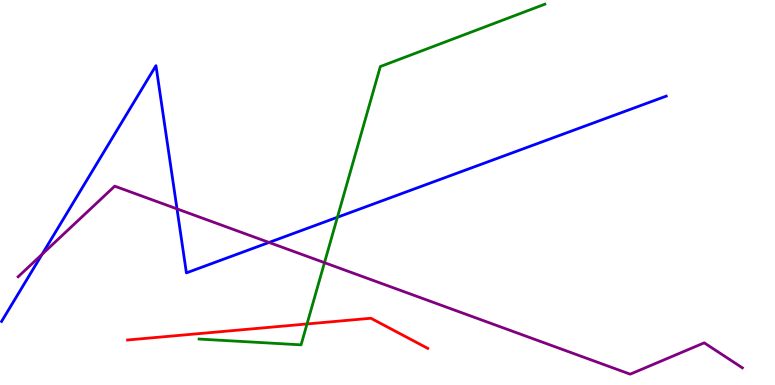[{'lines': ['blue', 'red'], 'intersections': []}, {'lines': ['green', 'red'], 'intersections': [{'x': 3.96, 'y': 1.59}]}, {'lines': ['purple', 'red'], 'intersections': []}, {'lines': ['blue', 'green'], 'intersections': [{'x': 4.35, 'y': 4.36}]}, {'lines': ['blue', 'purple'], 'intersections': [{'x': 0.543, 'y': 3.4}, {'x': 2.28, 'y': 4.57}, {'x': 3.47, 'y': 3.7}]}, {'lines': ['green', 'purple'], 'intersections': [{'x': 4.19, 'y': 3.18}]}]